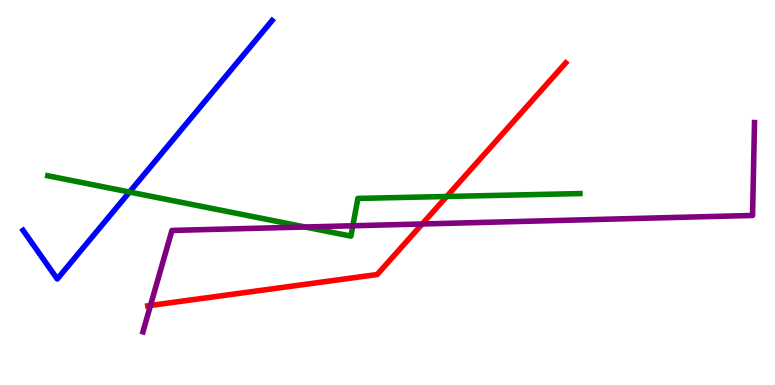[{'lines': ['blue', 'red'], 'intersections': []}, {'lines': ['green', 'red'], 'intersections': [{'x': 5.76, 'y': 4.9}]}, {'lines': ['purple', 'red'], 'intersections': [{'x': 1.94, 'y': 2.07}, {'x': 5.45, 'y': 4.18}]}, {'lines': ['blue', 'green'], 'intersections': [{'x': 1.67, 'y': 5.01}]}, {'lines': ['blue', 'purple'], 'intersections': []}, {'lines': ['green', 'purple'], 'intersections': [{'x': 3.94, 'y': 4.1}, {'x': 4.55, 'y': 4.14}]}]